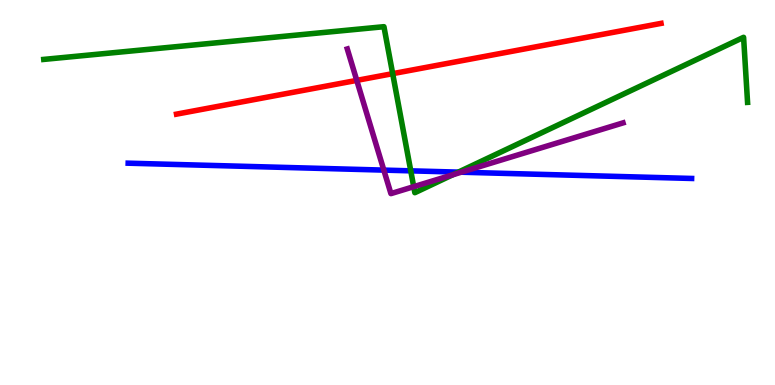[{'lines': ['blue', 'red'], 'intersections': []}, {'lines': ['green', 'red'], 'intersections': [{'x': 5.07, 'y': 8.09}]}, {'lines': ['purple', 'red'], 'intersections': [{'x': 4.6, 'y': 7.91}]}, {'lines': ['blue', 'green'], 'intersections': [{'x': 5.3, 'y': 5.56}, {'x': 5.91, 'y': 5.53}]}, {'lines': ['blue', 'purple'], 'intersections': [{'x': 4.95, 'y': 5.58}, {'x': 5.95, 'y': 5.53}]}, {'lines': ['green', 'purple'], 'intersections': [{'x': 5.34, 'y': 5.15}, {'x': 5.84, 'y': 5.46}]}]